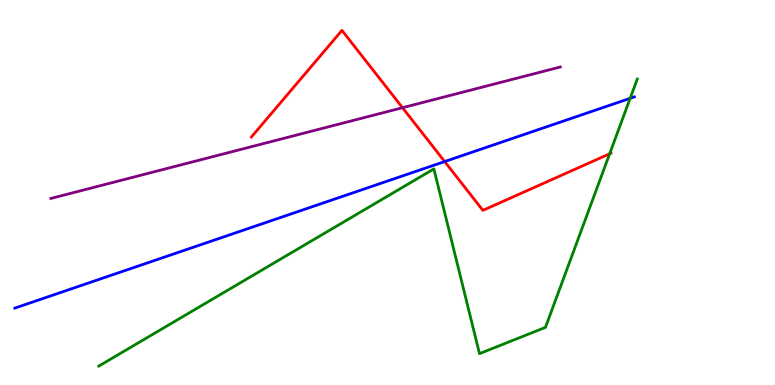[{'lines': ['blue', 'red'], 'intersections': [{'x': 5.74, 'y': 5.8}]}, {'lines': ['green', 'red'], 'intersections': [{'x': 7.87, 'y': 6.01}]}, {'lines': ['purple', 'red'], 'intersections': [{'x': 5.19, 'y': 7.2}]}, {'lines': ['blue', 'green'], 'intersections': [{'x': 8.13, 'y': 7.45}]}, {'lines': ['blue', 'purple'], 'intersections': []}, {'lines': ['green', 'purple'], 'intersections': []}]